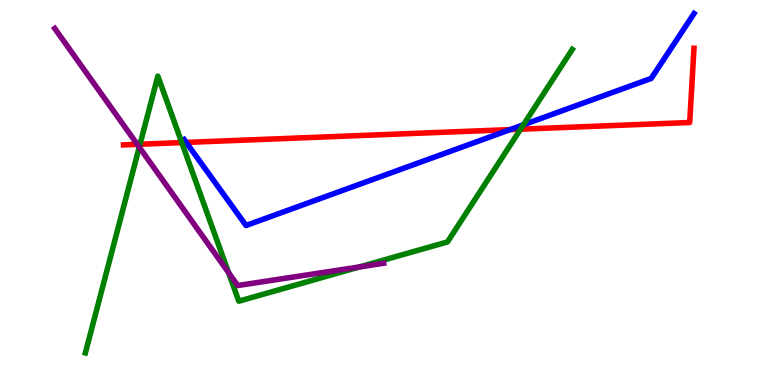[{'lines': ['blue', 'red'], 'intersections': [{'x': 2.4, 'y': 6.3}, {'x': 6.58, 'y': 6.63}]}, {'lines': ['green', 'red'], 'intersections': [{'x': 1.81, 'y': 6.25}, {'x': 2.35, 'y': 6.3}, {'x': 6.72, 'y': 6.64}]}, {'lines': ['purple', 'red'], 'intersections': [{'x': 1.77, 'y': 6.25}]}, {'lines': ['blue', 'green'], 'intersections': [{'x': 6.75, 'y': 6.76}]}, {'lines': ['blue', 'purple'], 'intersections': []}, {'lines': ['green', 'purple'], 'intersections': [{'x': 1.8, 'y': 6.18}, {'x': 2.95, 'y': 2.92}, {'x': 4.64, 'y': 3.07}]}]